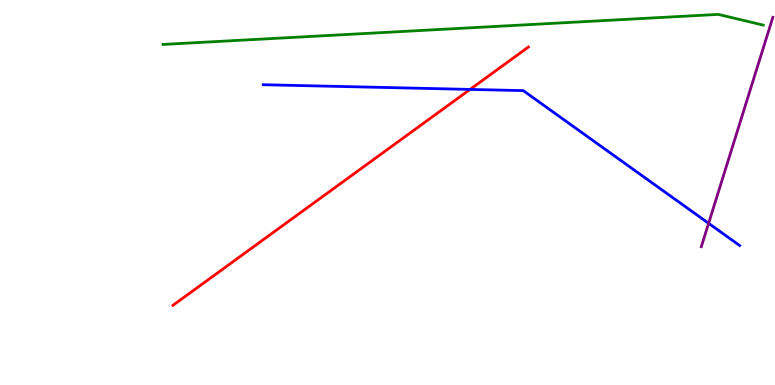[{'lines': ['blue', 'red'], 'intersections': [{'x': 6.07, 'y': 7.68}]}, {'lines': ['green', 'red'], 'intersections': []}, {'lines': ['purple', 'red'], 'intersections': []}, {'lines': ['blue', 'green'], 'intersections': []}, {'lines': ['blue', 'purple'], 'intersections': [{'x': 9.14, 'y': 4.2}]}, {'lines': ['green', 'purple'], 'intersections': []}]